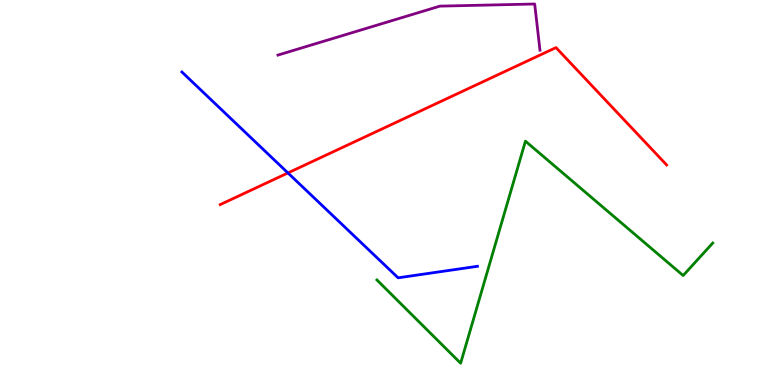[{'lines': ['blue', 'red'], 'intersections': [{'x': 3.72, 'y': 5.51}]}, {'lines': ['green', 'red'], 'intersections': []}, {'lines': ['purple', 'red'], 'intersections': []}, {'lines': ['blue', 'green'], 'intersections': []}, {'lines': ['blue', 'purple'], 'intersections': []}, {'lines': ['green', 'purple'], 'intersections': []}]